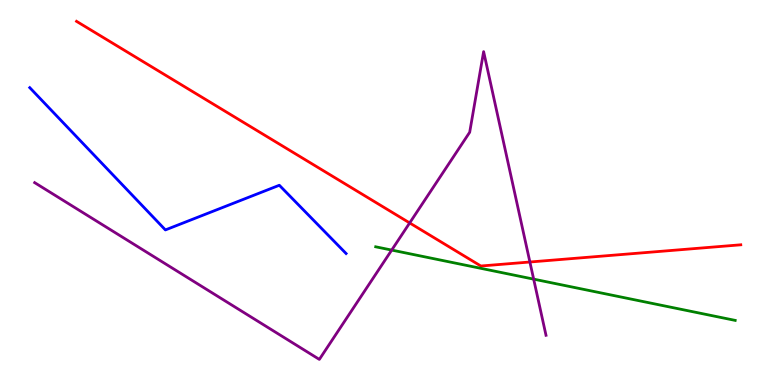[{'lines': ['blue', 'red'], 'intersections': []}, {'lines': ['green', 'red'], 'intersections': []}, {'lines': ['purple', 'red'], 'intersections': [{'x': 5.29, 'y': 4.21}, {'x': 6.84, 'y': 3.19}]}, {'lines': ['blue', 'green'], 'intersections': []}, {'lines': ['blue', 'purple'], 'intersections': []}, {'lines': ['green', 'purple'], 'intersections': [{'x': 5.05, 'y': 3.5}, {'x': 6.89, 'y': 2.75}]}]